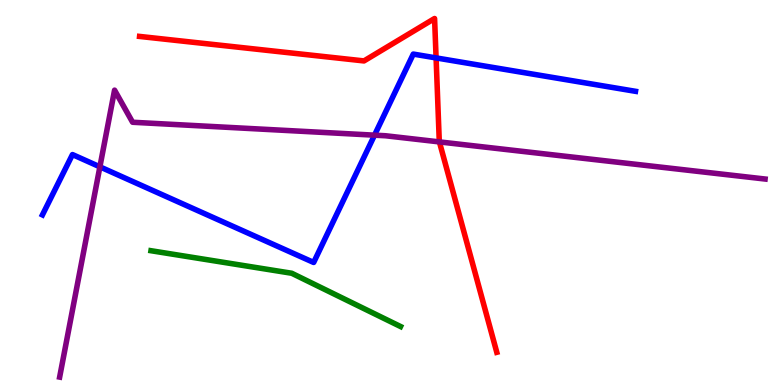[{'lines': ['blue', 'red'], 'intersections': [{'x': 5.63, 'y': 8.5}]}, {'lines': ['green', 'red'], 'intersections': []}, {'lines': ['purple', 'red'], 'intersections': [{'x': 5.67, 'y': 6.31}]}, {'lines': ['blue', 'green'], 'intersections': []}, {'lines': ['blue', 'purple'], 'intersections': [{'x': 1.29, 'y': 5.67}, {'x': 4.83, 'y': 6.49}]}, {'lines': ['green', 'purple'], 'intersections': []}]